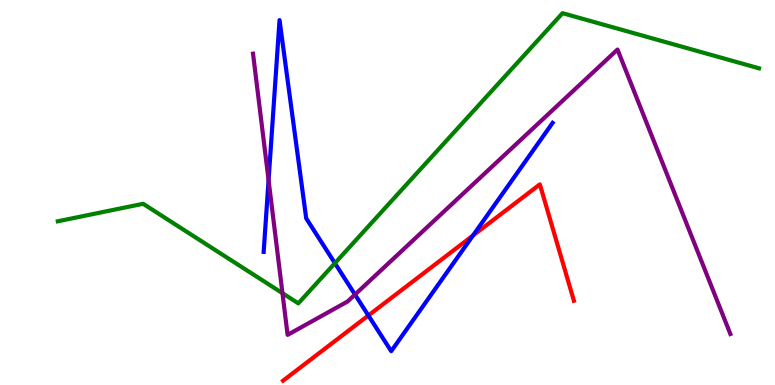[{'lines': ['blue', 'red'], 'intersections': [{'x': 4.75, 'y': 1.81}, {'x': 6.1, 'y': 3.88}]}, {'lines': ['green', 'red'], 'intersections': []}, {'lines': ['purple', 'red'], 'intersections': []}, {'lines': ['blue', 'green'], 'intersections': [{'x': 4.32, 'y': 3.16}]}, {'lines': ['blue', 'purple'], 'intersections': [{'x': 3.47, 'y': 5.32}, {'x': 4.58, 'y': 2.35}]}, {'lines': ['green', 'purple'], 'intersections': [{'x': 3.64, 'y': 2.38}]}]